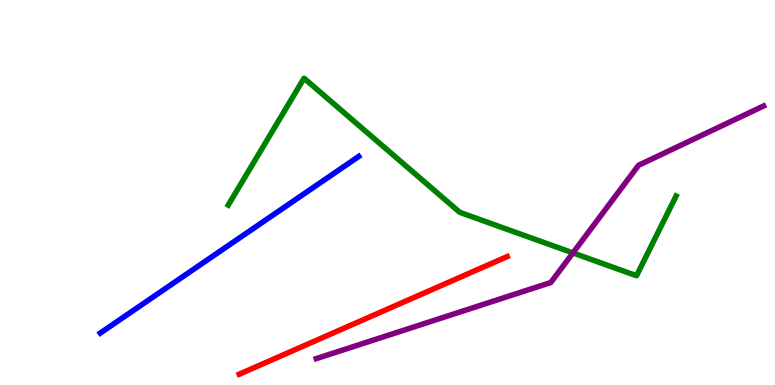[{'lines': ['blue', 'red'], 'intersections': []}, {'lines': ['green', 'red'], 'intersections': []}, {'lines': ['purple', 'red'], 'intersections': []}, {'lines': ['blue', 'green'], 'intersections': []}, {'lines': ['blue', 'purple'], 'intersections': []}, {'lines': ['green', 'purple'], 'intersections': [{'x': 7.39, 'y': 3.43}]}]